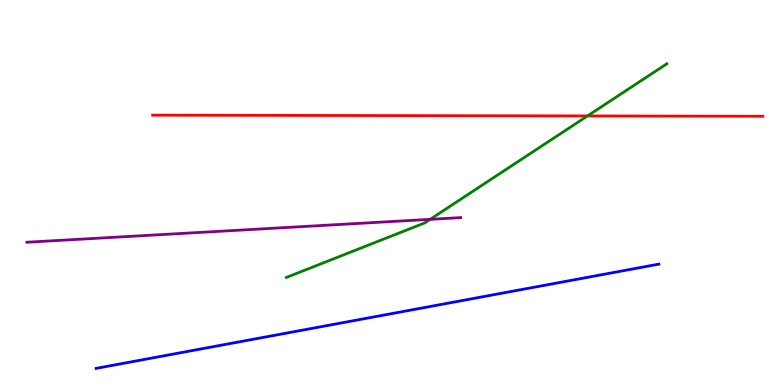[{'lines': ['blue', 'red'], 'intersections': []}, {'lines': ['green', 'red'], 'intersections': [{'x': 7.58, 'y': 6.99}]}, {'lines': ['purple', 'red'], 'intersections': []}, {'lines': ['blue', 'green'], 'intersections': []}, {'lines': ['blue', 'purple'], 'intersections': []}, {'lines': ['green', 'purple'], 'intersections': [{'x': 5.55, 'y': 4.3}]}]